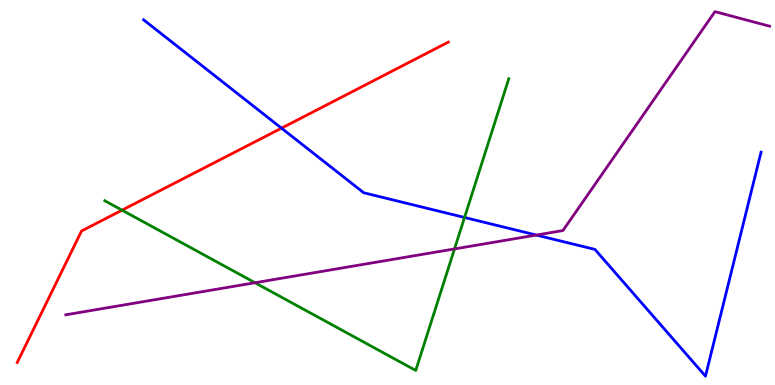[{'lines': ['blue', 'red'], 'intersections': [{'x': 3.63, 'y': 6.67}]}, {'lines': ['green', 'red'], 'intersections': [{'x': 1.57, 'y': 4.54}]}, {'lines': ['purple', 'red'], 'intersections': []}, {'lines': ['blue', 'green'], 'intersections': [{'x': 5.99, 'y': 4.35}]}, {'lines': ['blue', 'purple'], 'intersections': [{'x': 6.92, 'y': 3.89}]}, {'lines': ['green', 'purple'], 'intersections': [{'x': 3.29, 'y': 2.66}, {'x': 5.86, 'y': 3.53}]}]